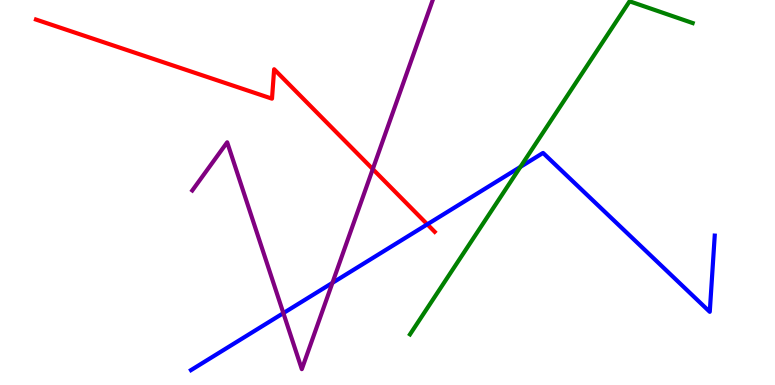[{'lines': ['blue', 'red'], 'intersections': [{'x': 5.51, 'y': 4.17}]}, {'lines': ['green', 'red'], 'intersections': []}, {'lines': ['purple', 'red'], 'intersections': [{'x': 4.81, 'y': 5.61}]}, {'lines': ['blue', 'green'], 'intersections': [{'x': 6.71, 'y': 5.66}]}, {'lines': ['blue', 'purple'], 'intersections': [{'x': 3.66, 'y': 1.87}, {'x': 4.29, 'y': 2.65}]}, {'lines': ['green', 'purple'], 'intersections': []}]